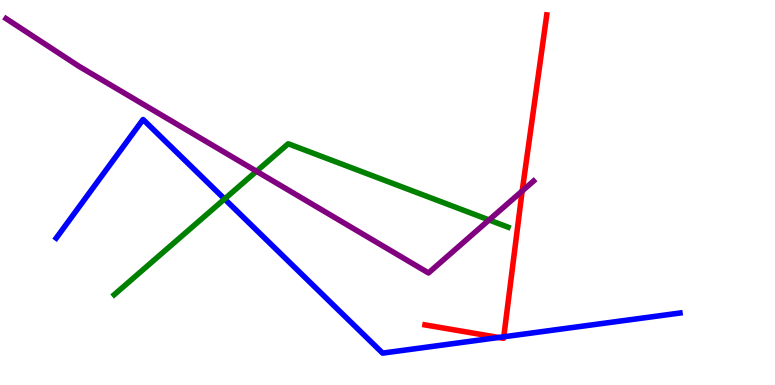[{'lines': ['blue', 'red'], 'intersections': [{'x': 6.43, 'y': 1.23}, {'x': 6.5, 'y': 1.25}]}, {'lines': ['green', 'red'], 'intersections': []}, {'lines': ['purple', 'red'], 'intersections': [{'x': 6.74, 'y': 5.04}]}, {'lines': ['blue', 'green'], 'intersections': [{'x': 2.9, 'y': 4.83}]}, {'lines': ['blue', 'purple'], 'intersections': []}, {'lines': ['green', 'purple'], 'intersections': [{'x': 3.31, 'y': 5.55}, {'x': 6.31, 'y': 4.29}]}]